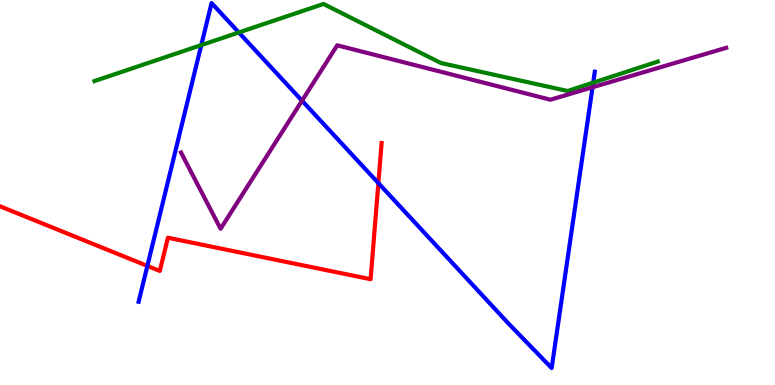[{'lines': ['blue', 'red'], 'intersections': [{'x': 1.9, 'y': 3.09}, {'x': 4.88, 'y': 5.24}]}, {'lines': ['green', 'red'], 'intersections': []}, {'lines': ['purple', 'red'], 'intersections': []}, {'lines': ['blue', 'green'], 'intersections': [{'x': 2.6, 'y': 8.83}, {'x': 3.08, 'y': 9.16}, {'x': 7.65, 'y': 7.85}]}, {'lines': ['blue', 'purple'], 'intersections': [{'x': 3.9, 'y': 7.38}, {'x': 7.65, 'y': 7.73}]}, {'lines': ['green', 'purple'], 'intersections': []}]